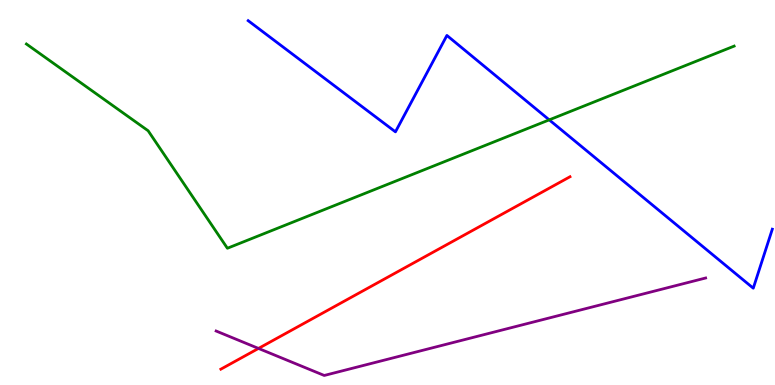[{'lines': ['blue', 'red'], 'intersections': []}, {'lines': ['green', 'red'], 'intersections': []}, {'lines': ['purple', 'red'], 'intersections': [{'x': 3.34, 'y': 0.95}]}, {'lines': ['blue', 'green'], 'intersections': [{'x': 7.09, 'y': 6.89}]}, {'lines': ['blue', 'purple'], 'intersections': []}, {'lines': ['green', 'purple'], 'intersections': []}]